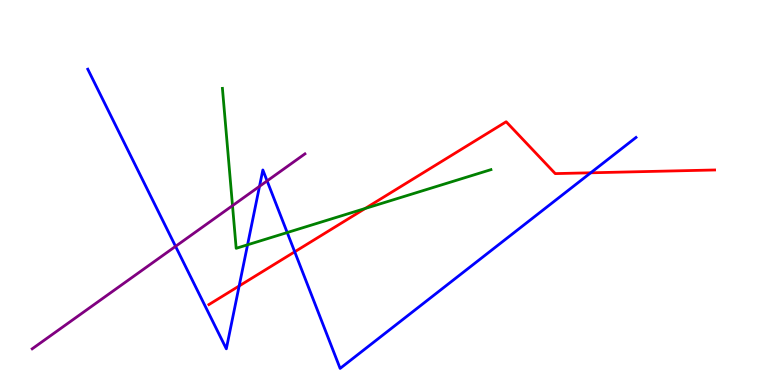[{'lines': ['blue', 'red'], 'intersections': [{'x': 3.09, 'y': 2.57}, {'x': 3.8, 'y': 3.46}, {'x': 7.62, 'y': 5.51}]}, {'lines': ['green', 'red'], 'intersections': [{'x': 4.71, 'y': 4.58}]}, {'lines': ['purple', 'red'], 'intersections': []}, {'lines': ['blue', 'green'], 'intersections': [{'x': 3.19, 'y': 3.64}, {'x': 3.71, 'y': 3.96}]}, {'lines': ['blue', 'purple'], 'intersections': [{'x': 2.27, 'y': 3.6}, {'x': 3.35, 'y': 5.16}, {'x': 3.45, 'y': 5.3}]}, {'lines': ['green', 'purple'], 'intersections': [{'x': 3.0, 'y': 4.66}]}]